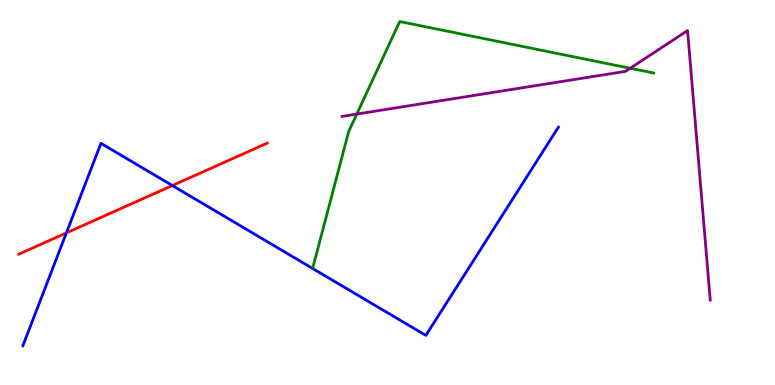[{'lines': ['blue', 'red'], 'intersections': [{'x': 0.857, 'y': 3.95}, {'x': 2.22, 'y': 5.18}]}, {'lines': ['green', 'red'], 'intersections': []}, {'lines': ['purple', 'red'], 'intersections': []}, {'lines': ['blue', 'green'], 'intersections': []}, {'lines': ['blue', 'purple'], 'intersections': []}, {'lines': ['green', 'purple'], 'intersections': [{'x': 4.6, 'y': 7.04}, {'x': 8.13, 'y': 8.23}]}]